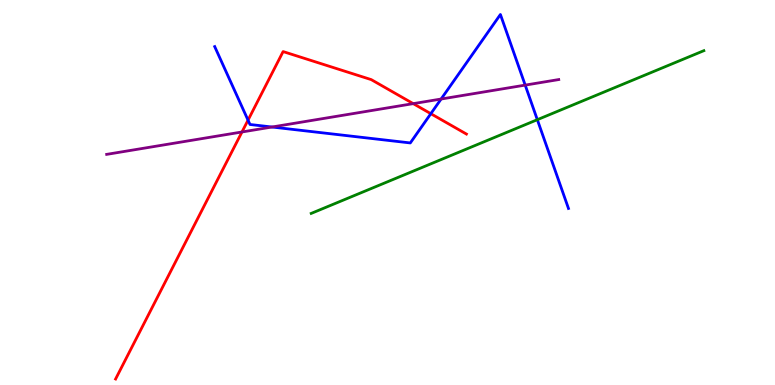[{'lines': ['blue', 'red'], 'intersections': [{'x': 3.2, 'y': 6.88}, {'x': 5.56, 'y': 7.05}]}, {'lines': ['green', 'red'], 'intersections': []}, {'lines': ['purple', 'red'], 'intersections': [{'x': 3.12, 'y': 6.57}, {'x': 5.33, 'y': 7.31}]}, {'lines': ['blue', 'green'], 'intersections': [{'x': 6.93, 'y': 6.89}]}, {'lines': ['blue', 'purple'], 'intersections': [{'x': 3.51, 'y': 6.7}, {'x': 5.69, 'y': 7.43}, {'x': 6.78, 'y': 7.79}]}, {'lines': ['green', 'purple'], 'intersections': []}]